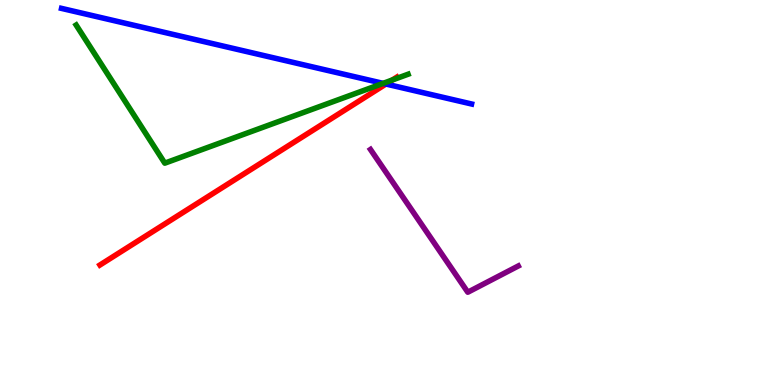[{'lines': ['blue', 'red'], 'intersections': [{'x': 4.98, 'y': 7.82}]}, {'lines': ['green', 'red'], 'intersections': [{'x': 5.06, 'y': 7.92}]}, {'lines': ['purple', 'red'], 'intersections': []}, {'lines': ['blue', 'green'], 'intersections': [{'x': 4.94, 'y': 7.83}]}, {'lines': ['blue', 'purple'], 'intersections': []}, {'lines': ['green', 'purple'], 'intersections': []}]